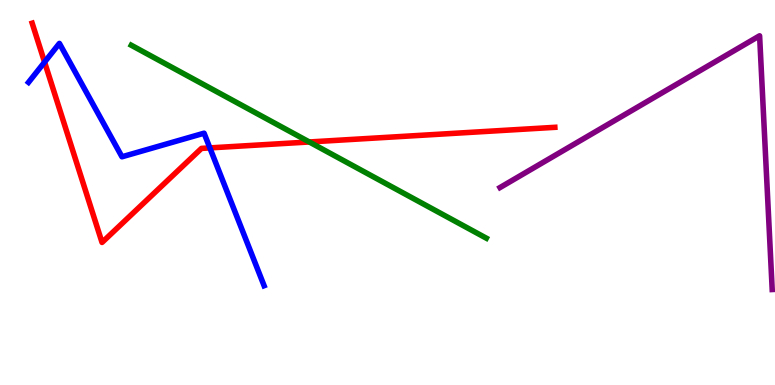[{'lines': ['blue', 'red'], 'intersections': [{'x': 0.575, 'y': 8.39}, {'x': 2.71, 'y': 6.16}]}, {'lines': ['green', 'red'], 'intersections': [{'x': 3.99, 'y': 6.31}]}, {'lines': ['purple', 'red'], 'intersections': []}, {'lines': ['blue', 'green'], 'intersections': []}, {'lines': ['blue', 'purple'], 'intersections': []}, {'lines': ['green', 'purple'], 'intersections': []}]